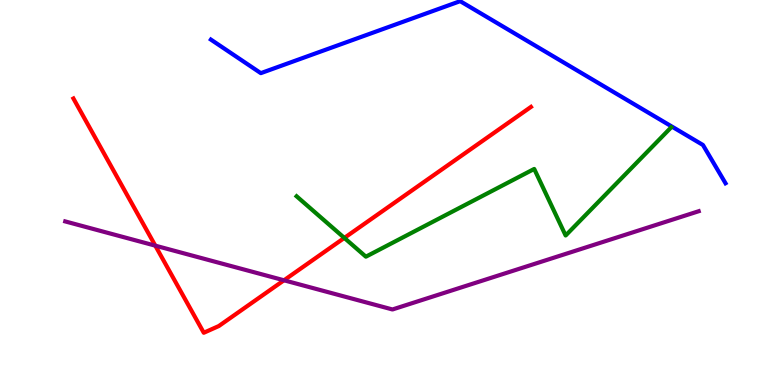[{'lines': ['blue', 'red'], 'intersections': []}, {'lines': ['green', 'red'], 'intersections': [{'x': 4.44, 'y': 3.82}]}, {'lines': ['purple', 'red'], 'intersections': [{'x': 2.0, 'y': 3.62}, {'x': 3.66, 'y': 2.72}]}, {'lines': ['blue', 'green'], 'intersections': []}, {'lines': ['blue', 'purple'], 'intersections': []}, {'lines': ['green', 'purple'], 'intersections': []}]